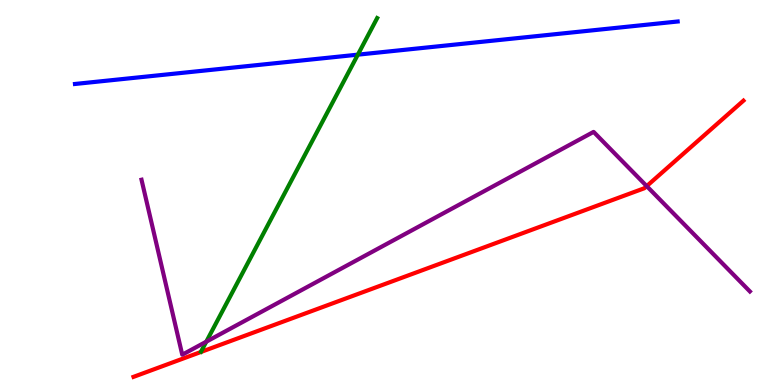[{'lines': ['blue', 'red'], 'intersections': []}, {'lines': ['green', 'red'], 'intersections': []}, {'lines': ['purple', 'red'], 'intersections': [{'x': 8.34, 'y': 5.17}]}, {'lines': ['blue', 'green'], 'intersections': [{'x': 4.62, 'y': 8.58}]}, {'lines': ['blue', 'purple'], 'intersections': []}, {'lines': ['green', 'purple'], 'intersections': [{'x': 2.66, 'y': 1.12}]}]